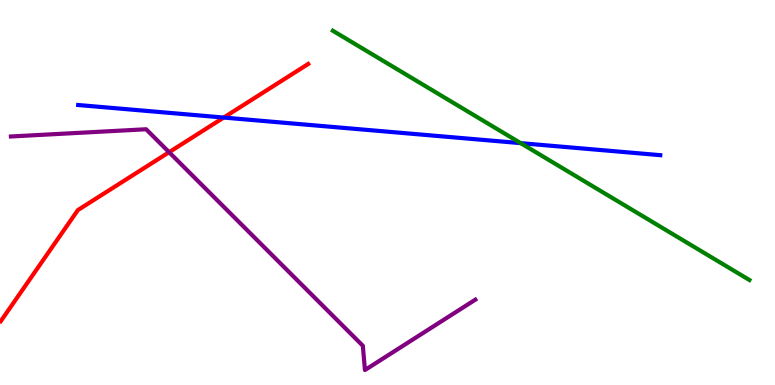[{'lines': ['blue', 'red'], 'intersections': [{'x': 2.89, 'y': 6.95}]}, {'lines': ['green', 'red'], 'intersections': []}, {'lines': ['purple', 'red'], 'intersections': [{'x': 2.18, 'y': 6.05}]}, {'lines': ['blue', 'green'], 'intersections': [{'x': 6.72, 'y': 6.28}]}, {'lines': ['blue', 'purple'], 'intersections': []}, {'lines': ['green', 'purple'], 'intersections': []}]